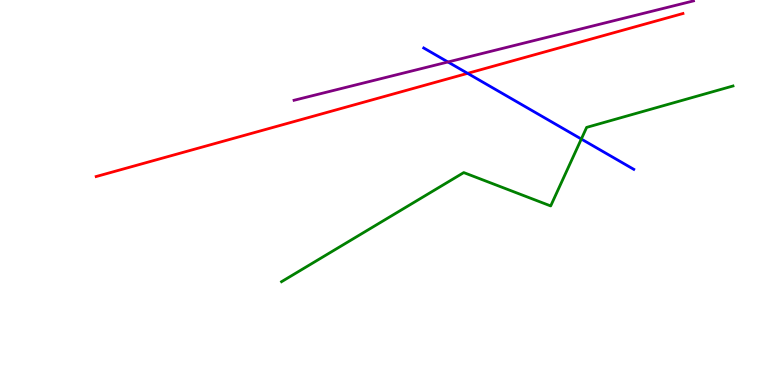[{'lines': ['blue', 'red'], 'intersections': [{'x': 6.03, 'y': 8.09}]}, {'lines': ['green', 'red'], 'intersections': []}, {'lines': ['purple', 'red'], 'intersections': []}, {'lines': ['blue', 'green'], 'intersections': [{'x': 7.5, 'y': 6.39}]}, {'lines': ['blue', 'purple'], 'intersections': [{'x': 5.78, 'y': 8.39}]}, {'lines': ['green', 'purple'], 'intersections': []}]